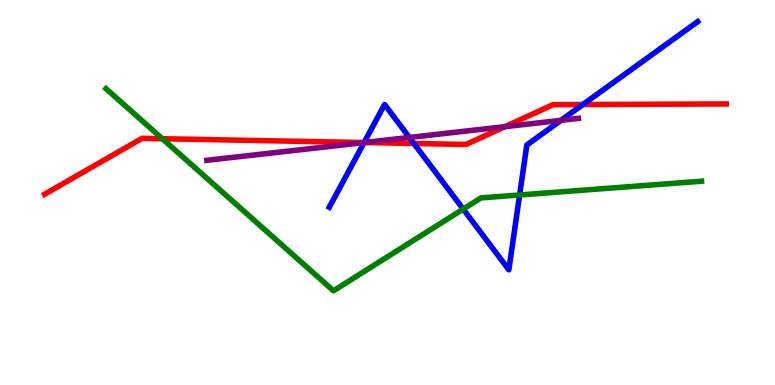[{'lines': ['blue', 'red'], 'intersections': [{'x': 4.7, 'y': 6.3}, {'x': 5.34, 'y': 6.27}, {'x': 7.52, 'y': 7.28}]}, {'lines': ['green', 'red'], 'intersections': [{'x': 2.09, 'y': 6.4}]}, {'lines': ['purple', 'red'], 'intersections': [{'x': 4.7, 'y': 6.3}, {'x': 6.52, 'y': 6.71}]}, {'lines': ['blue', 'green'], 'intersections': [{'x': 5.98, 'y': 4.57}, {'x': 6.7, 'y': 4.94}]}, {'lines': ['blue', 'purple'], 'intersections': [{'x': 4.7, 'y': 6.3}, {'x': 5.28, 'y': 6.43}, {'x': 7.24, 'y': 6.87}]}, {'lines': ['green', 'purple'], 'intersections': []}]